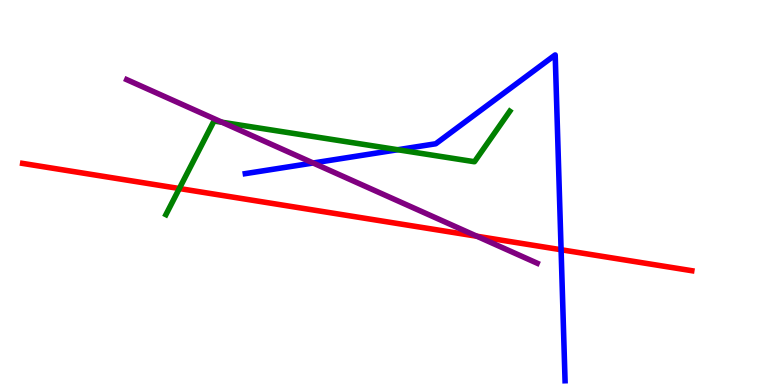[{'lines': ['blue', 'red'], 'intersections': [{'x': 7.24, 'y': 3.51}]}, {'lines': ['green', 'red'], 'intersections': [{'x': 2.31, 'y': 5.1}]}, {'lines': ['purple', 'red'], 'intersections': [{'x': 6.15, 'y': 3.86}]}, {'lines': ['blue', 'green'], 'intersections': [{'x': 5.13, 'y': 6.11}]}, {'lines': ['blue', 'purple'], 'intersections': [{'x': 4.04, 'y': 5.77}]}, {'lines': ['green', 'purple'], 'intersections': [{'x': 2.86, 'y': 6.82}]}]